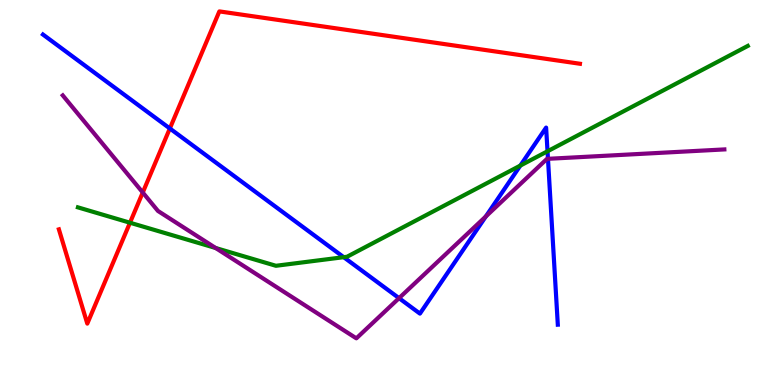[{'lines': ['blue', 'red'], 'intersections': [{'x': 2.19, 'y': 6.66}]}, {'lines': ['green', 'red'], 'intersections': [{'x': 1.68, 'y': 4.21}]}, {'lines': ['purple', 'red'], 'intersections': [{'x': 1.84, 'y': 5.0}]}, {'lines': ['blue', 'green'], 'intersections': [{'x': 4.43, 'y': 3.32}, {'x': 6.71, 'y': 5.7}, {'x': 7.06, 'y': 6.07}]}, {'lines': ['blue', 'purple'], 'intersections': [{'x': 5.15, 'y': 2.26}, {'x': 6.27, 'y': 4.38}, {'x': 7.07, 'y': 5.87}]}, {'lines': ['green', 'purple'], 'intersections': [{'x': 2.78, 'y': 3.56}]}]